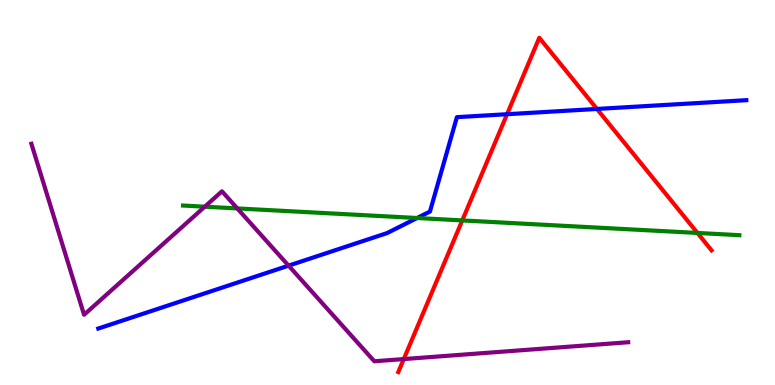[{'lines': ['blue', 'red'], 'intersections': [{'x': 6.54, 'y': 7.03}, {'x': 7.7, 'y': 7.17}]}, {'lines': ['green', 'red'], 'intersections': [{'x': 5.96, 'y': 4.27}, {'x': 9.0, 'y': 3.95}]}, {'lines': ['purple', 'red'], 'intersections': [{'x': 5.21, 'y': 0.674}]}, {'lines': ['blue', 'green'], 'intersections': [{'x': 5.38, 'y': 4.34}]}, {'lines': ['blue', 'purple'], 'intersections': [{'x': 3.72, 'y': 3.1}]}, {'lines': ['green', 'purple'], 'intersections': [{'x': 2.64, 'y': 4.63}, {'x': 3.06, 'y': 4.59}]}]